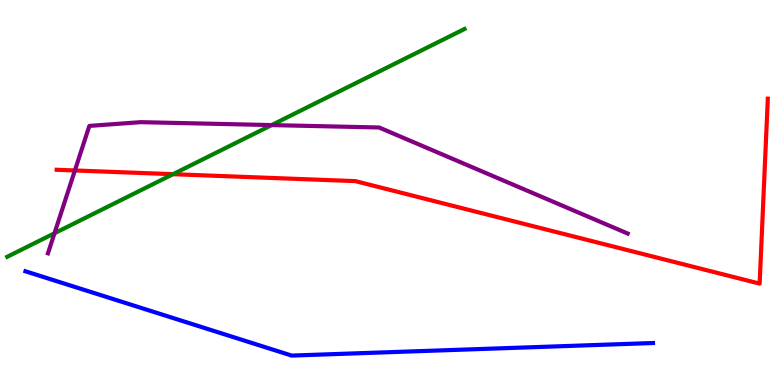[{'lines': ['blue', 'red'], 'intersections': []}, {'lines': ['green', 'red'], 'intersections': [{'x': 2.23, 'y': 5.48}]}, {'lines': ['purple', 'red'], 'intersections': [{'x': 0.966, 'y': 5.57}]}, {'lines': ['blue', 'green'], 'intersections': []}, {'lines': ['blue', 'purple'], 'intersections': []}, {'lines': ['green', 'purple'], 'intersections': [{'x': 0.703, 'y': 3.94}, {'x': 3.5, 'y': 6.75}]}]